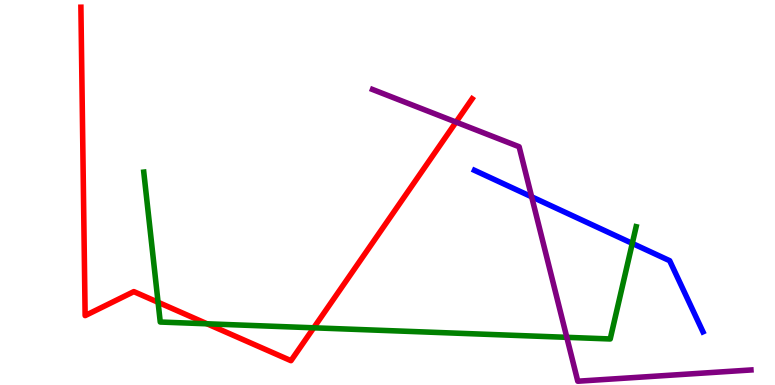[{'lines': ['blue', 'red'], 'intersections': []}, {'lines': ['green', 'red'], 'intersections': [{'x': 2.04, 'y': 2.15}, {'x': 2.67, 'y': 1.59}, {'x': 4.05, 'y': 1.49}]}, {'lines': ['purple', 'red'], 'intersections': [{'x': 5.88, 'y': 6.83}]}, {'lines': ['blue', 'green'], 'intersections': [{'x': 8.16, 'y': 3.68}]}, {'lines': ['blue', 'purple'], 'intersections': [{'x': 6.86, 'y': 4.89}]}, {'lines': ['green', 'purple'], 'intersections': [{'x': 7.31, 'y': 1.24}]}]